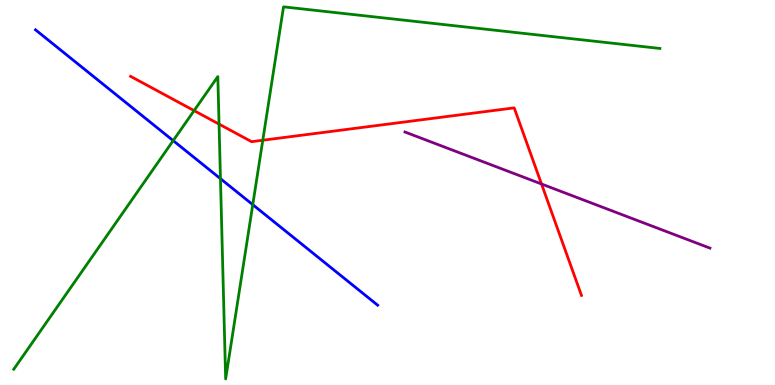[{'lines': ['blue', 'red'], 'intersections': []}, {'lines': ['green', 'red'], 'intersections': [{'x': 2.5, 'y': 7.13}, {'x': 2.83, 'y': 6.78}, {'x': 3.39, 'y': 6.36}]}, {'lines': ['purple', 'red'], 'intersections': [{'x': 6.99, 'y': 5.22}]}, {'lines': ['blue', 'green'], 'intersections': [{'x': 2.23, 'y': 6.35}, {'x': 2.84, 'y': 5.36}, {'x': 3.26, 'y': 4.68}]}, {'lines': ['blue', 'purple'], 'intersections': []}, {'lines': ['green', 'purple'], 'intersections': []}]